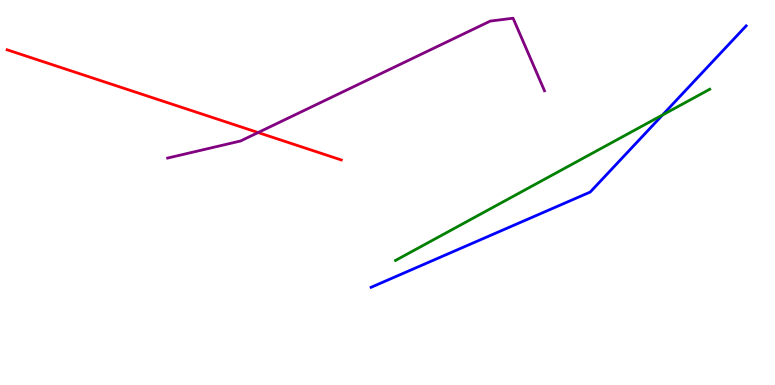[{'lines': ['blue', 'red'], 'intersections': []}, {'lines': ['green', 'red'], 'intersections': []}, {'lines': ['purple', 'red'], 'intersections': [{'x': 3.33, 'y': 6.56}]}, {'lines': ['blue', 'green'], 'intersections': [{'x': 8.55, 'y': 7.01}]}, {'lines': ['blue', 'purple'], 'intersections': []}, {'lines': ['green', 'purple'], 'intersections': []}]